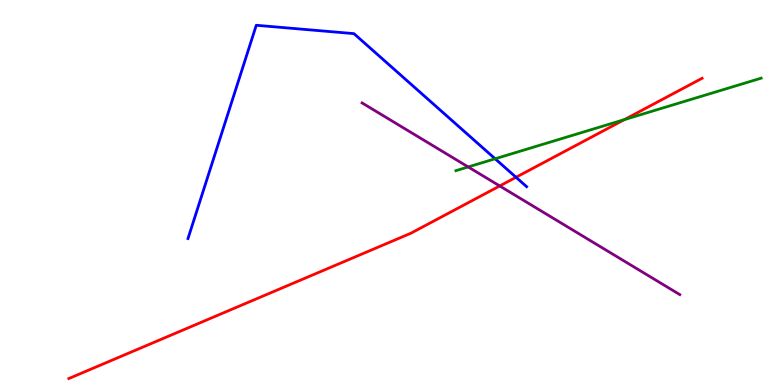[{'lines': ['blue', 'red'], 'intersections': [{'x': 6.66, 'y': 5.4}]}, {'lines': ['green', 'red'], 'intersections': [{'x': 8.06, 'y': 6.89}]}, {'lines': ['purple', 'red'], 'intersections': [{'x': 6.45, 'y': 5.17}]}, {'lines': ['blue', 'green'], 'intersections': [{'x': 6.39, 'y': 5.88}]}, {'lines': ['blue', 'purple'], 'intersections': []}, {'lines': ['green', 'purple'], 'intersections': [{'x': 6.04, 'y': 5.66}]}]